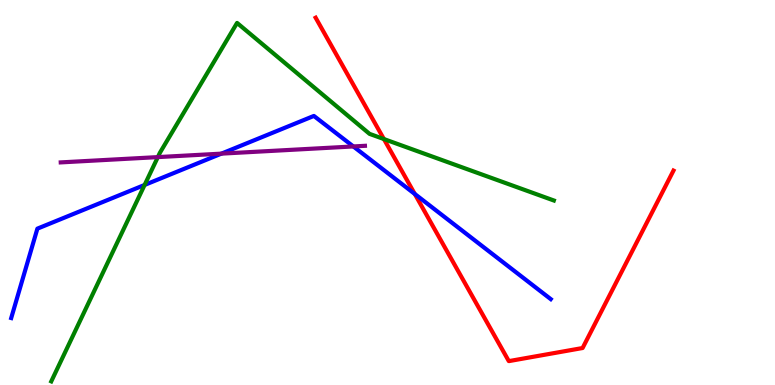[{'lines': ['blue', 'red'], 'intersections': [{'x': 5.35, 'y': 4.96}]}, {'lines': ['green', 'red'], 'intersections': [{'x': 4.95, 'y': 6.39}]}, {'lines': ['purple', 'red'], 'intersections': []}, {'lines': ['blue', 'green'], 'intersections': [{'x': 1.87, 'y': 5.2}]}, {'lines': ['blue', 'purple'], 'intersections': [{'x': 2.86, 'y': 6.01}, {'x': 4.56, 'y': 6.2}]}, {'lines': ['green', 'purple'], 'intersections': [{'x': 2.04, 'y': 5.92}]}]